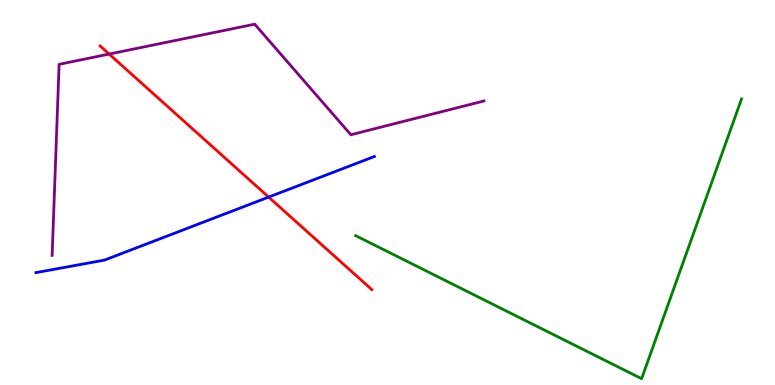[{'lines': ['blue', 'red'], 'intersections': [{'x': 3.47, 'y': 4.88}]}, {'lines': ['green', 'red'], 'intersections': []}, {'lines': ['purple', 'red'], 'intersections': [{'x': 1.41, 'y': 8.6}]}, {'lines': ['blue', 'green'], 'intersections': []}, {'lines': ['blue', 'purple'], 'intersections': []}, {'lines': ['green', 'purple'], 'intersections': []}]